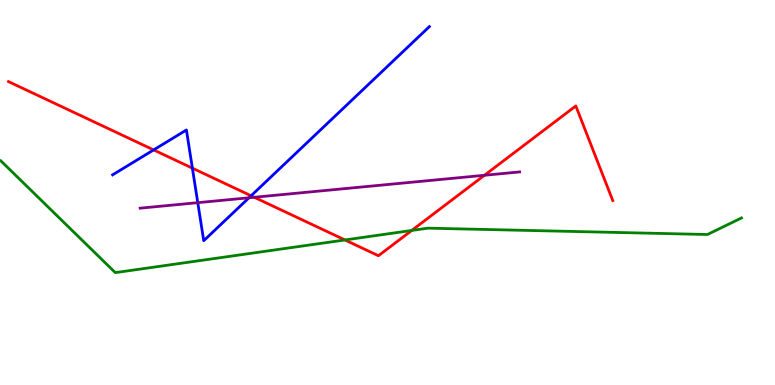[{'lines': ['blue', 'red'], 'intersections': [{'x': 1.98, 'y': 6.11}, {'x': 2.48, 'y': 5.63}, {'x': 3.24, 'y': 4.91}]}, {'lines': ['green', 'red'], 'intersections': [{'x': 4.45, 'y': 3.77}, {'x': 5.31, 'y': 4.01}]}, {'lines': ['purple', 'red'], 'intersections': [{'x': 3.28, 'y': 4.88}, {'x': 6.25, 'y': 5.45}]}, {'lines': ['blue', 'green'], 'intersections': []}, {'lines': ['blue', 'purple'], 'intersections': [{'x': 2.55, 'y': 4.74}, {'x': 3.21, 'y': 4.86}]}, {'lines': ['green', 'purple'], 'intersections': []}]